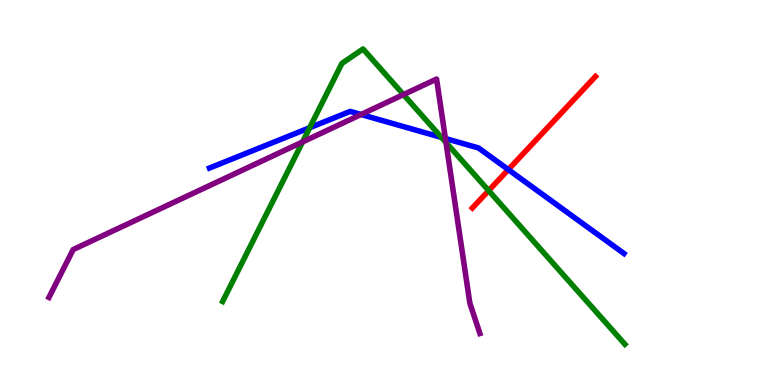[{'lines': ['blue', 'red'], 'intersections': [{'x': 6.56, 'y': 5.59}]}, {'lines': ['green', 'red'], 'intersections': [{'x': 6.3, 'y': 5.05}]}, {'lines': ['purple', 'red'], 'intersections': []}, {'lines': ['blue', 'green'], 'intersections': [{'x': 4.0, 'y': 6.68}, {'x': 5.7, 'y': 6.43}]}, {'lines': ['blue', 'purple'], 'intersections': [{'x': 4.66, 'y': 7.03}, {'x': 5.75, 'y': 6.4}]}, {'lines': ['green', 'purple'], 'intersections': [{'x': 3.9, 'y': 6.31}, {'x': 5.21, 'y': 7.54}, {'x': 5.75, 'y': 6.3}]}]